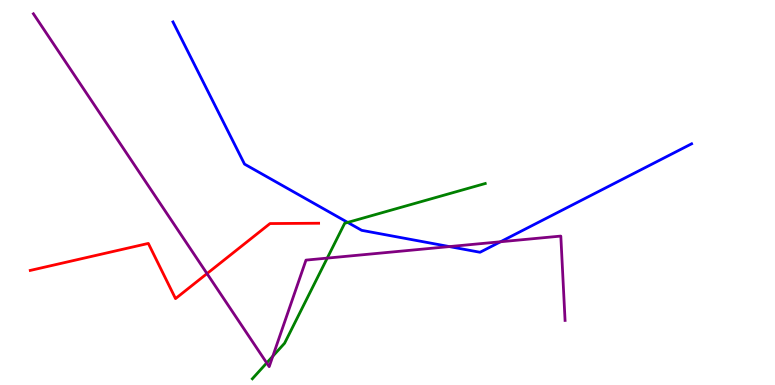[{'lines': ['blue', 'red'], 'intersections': []}, {'lines': ['green', 'red'], 'intersections': []}, {'lines': ['purple', 'red'], 'intersections': [{'x': 2.67, 'y': 2.89}]}, {'lines': ['blue', 'green'], 'intersections': [{'x': 4.49, 'y': 4.22}]}, {'lines': ['blue', 'purple'], 'intersections': [{'x': 5.8, 'y': 3.6}, {'x': 6.46, 'y': 3.72}]}, {'lines': ['green', 'purple'], 'intersections': [{'x': 3.44, 'y': 0.573}, {'x': 3.52, 'y': 0.748}, {'x': 4.22, 'y': 3.3}]}]